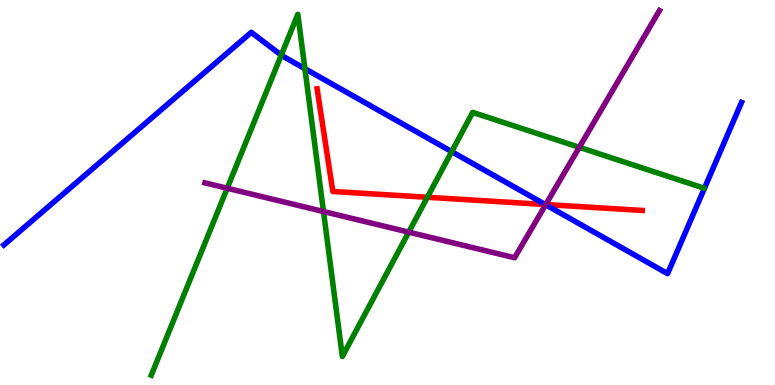[{'lines': ['blue', 'red'], 'intersections': [{'x': 7.04, 'y': 4.69}]}, {'lines': ['green', 'red'], 'intersections': [{'x': 5.51, 'y': 4.88}]}, {'lines': ['purple', 'red'], 'intersections': [{'x': 7.04, 'y': 4.69}]}, {'lines': ['blue', 'green'], 'intersections': [{'x': 3.63, 'y': 8.57}, {'x': 3.93, 'y': 8.22}, {'x': 5.83, 'y': 6.06}]}, {'lines': ['blue', 'purple'], 'intersections': [{'x': 7.04, 'y': 4.68}]}, {'lines': ['green', 'purple'], 'intersections': [{'x': 2.93, 'y': 5.11}, {'x': 4.17, 'y': 4.51}, {'x': 5.27, 'y': 3.97}, {'x': 7.47, 'y': 6.17}]}]